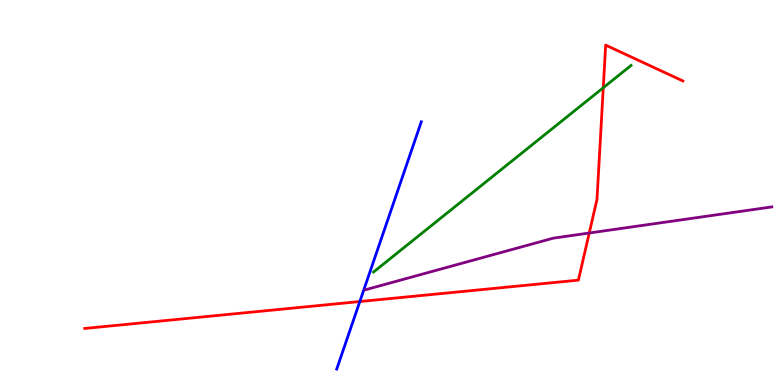[{'lines': ['blue', 'red'], 'intersections': [{'x': 4.64, 'y': 2.17}]}, {'lines': ['green', 'red'], 'intersections': [{'x': 7.78, 'y': 7.72}]}, {'lines': ['purple', 'red'], 'intersections': [{'x': 7.6, 'y': 3.95}]}, {'lines': ['blue', 'green'], 'intersections': []}, {'lines': ['blue', 'purple'], 'intersections': []}, {'lines': ['green', 'purple'], 'intersections': []}]